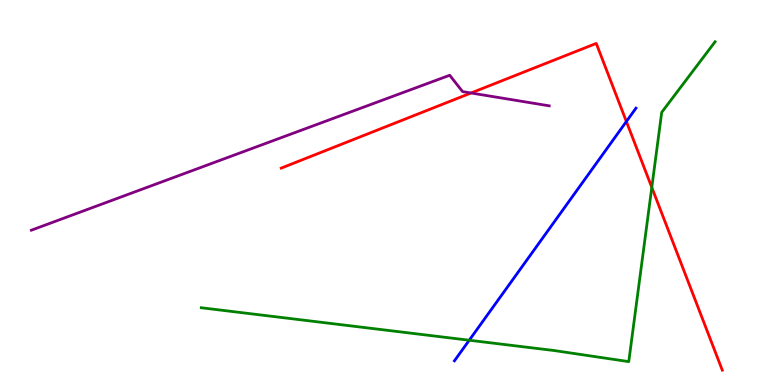[{'lines': ['blue', 'red'], 'intersections': [{'x': 8.08, 'y': 6.84}]}, {'lines': ['green', 'red'], 'intersections': [{'x': 8.41, 'y': 5.13}]}, {'lines': ['purple', 'red'], 'intersections': [{'x': 6.08, 'y': 7.58}]}, {'lines': ['blue', 'green'], 'intersections': [{'x': 6.05, 'y': 1.16}]}, {'lines': ['blue', 'purple'], 'intersections': []}, {'lines': ['green', 'purple'], 'intersections': []}]